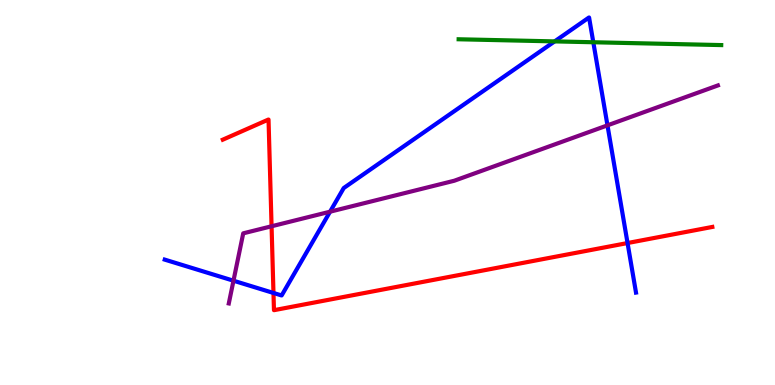[{'lines': ['blue', 'red'], 'intersections': [{'x': 3.53, 'y': 2.39}, {'x': 8.1, 'y': 3.69}]}, {'lines': ['green', 'red'], 'intersections': []}, {'lines': ['purple', 'red'], 'intersections': [{'x': 3.5, 'y': 4.12}]}, {'lines': ['blue', 'green'], 'intersections': [{'x': 7.16, 'y': 8.92}, {'x': 7.66, 'y': 8.9}]}, {'lines': ['blue', 'purple'], 'intersections': [{'x': 3.01, 'y': 2.71}, {'x': 4.26, 'y': 4.5}, {'x': 7.84, 'y': 6.74}]}, {'lines': ['green', 'purple'], 'intersections': []}]